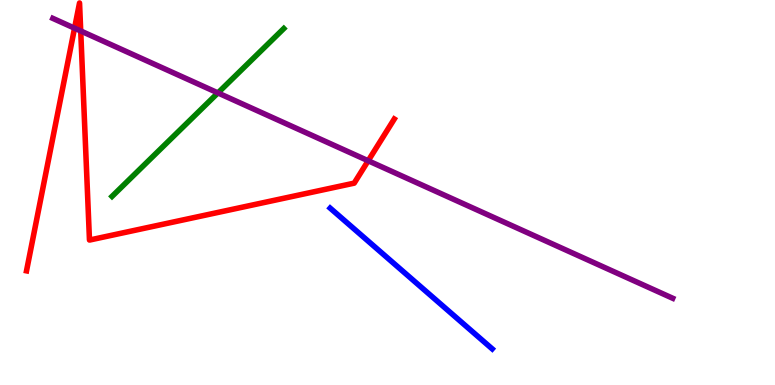[{'lines': ['blue', 'red'], 'intersections': []}, {'lines': ['green', 'red'], 'intersections': []}, {'lines': ['purple', 'red'], 'intersections': [{'x': 0.962, 'y': 9.27}, {'x': 1.04, 'y': 9.2}, {'x': 4.75, 'y': 5.82}]}, {'lines': ['blue', 'green'], 'intersections': []}, {'lines': ['blue', 'purple'], 'intersections': []}, {'lines': ['green', 'purple'], 'intersections': [{'x': 2.81, 'y': 7.59}]}]